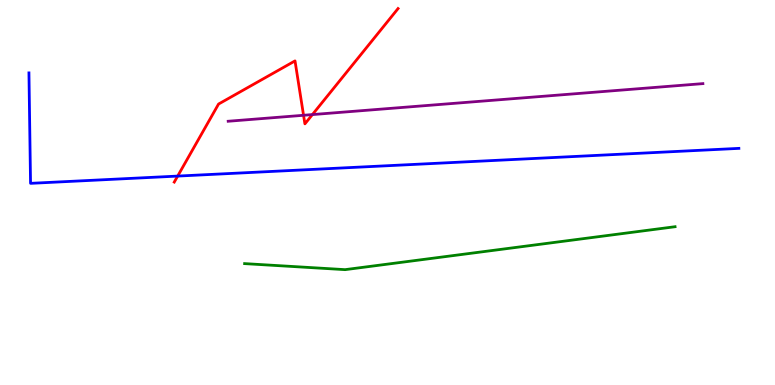[{'lines': ['blue', 'red'], 'intersections': [{'x': 2.29, 'y': 5.43}]}, {'lines': ['green', 'red'], 'intersections': []}, {'lines': ['purple', 'red'], 'intersections': [{'x': 3.92, 'y': 7.01}, {'x': 4.03, 'y': 7.02}]}, {'lines': ['blue', 'green'], 'intersections': []}, {'lines': ['blue', 'purple'], 'intersections': []}, {'lines': ['green', 'purple'], 'intersections': []}]